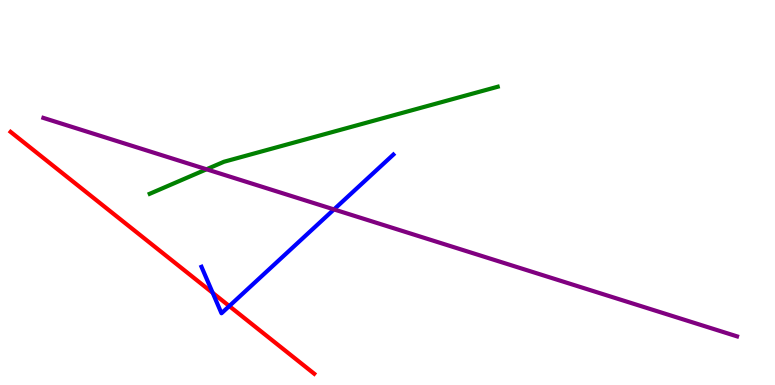[{'lines': ['blue', 'red'], 'intersections': [{'x': 2.74, 'y': 2.39}, {'x': 2.96, 'y': 2.05}]}, {'lines': ['green', 'red'], 'intersections': []}, {'lines': ['purple', 'red'], 'intersections': []}, {'lines': ['blue', 'green'], 'intersections': []}, {'lines': ['blue', 'purple'], 'intersections': [{'x': 4.31, 'y': 4.56}]}, {'lines': ['green', 'purple'], 'intersections': [{'x': 2.66, 'y': 5.6}]}]